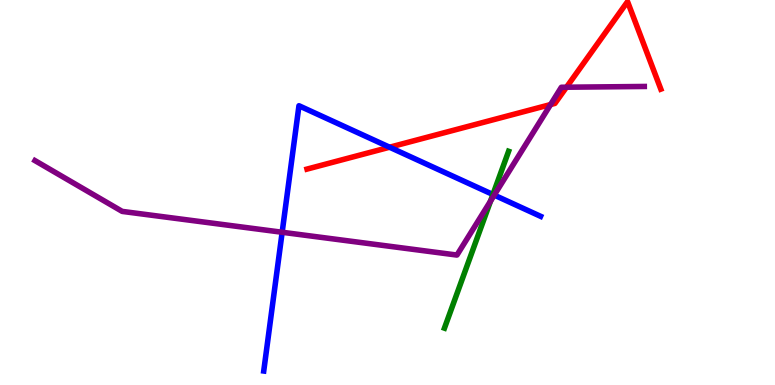[{'lines': ['blue', 'red'], 'intersections': [{'x': 5.03, 'y': 6.18}]}, {'lines': ['green', 'red'], 'intersections': []}, {'lines': ['purple', 'red'], 'intersections': [{'x': 7.1, 'y': 7.28}, {'x': 7.31, 'y': 7.73}]}, {'lines': ['blue', 'green'], 'intersections': [{'x': 6.36, 'y': 4.95}]}, {'lines': ['blue', 'purple'], 'intersections': [{'x': 3.64, 'y': 3.97}, {'x': 6.38, 'y': 4.93}]}, {'lines': ['green', 'purple'], 'intersections': [{'x': 6.33, 'y': 4.78}]}]